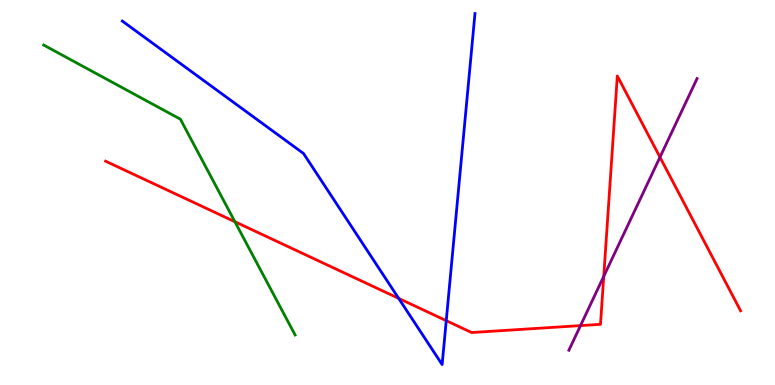[{'lines': ['blue', 'red'], 'intersections': [{'x': 5.14, 'y': 2.25}, {'x': 5.76, 'y': 1.67}]}, {'lines': ['green', 'red'], 'intersections': [{'x': 3.03, 'y': 4.24}]}, {'lines': ['purple', 'red'], 'intersections': [{'x': 7.49, 'y': 1.54}, {'x': 7.79, 'y': 2.82}, {'x': 8.52, 'y': 5.92}]}, {'lines': ['blue', 'green'], 'intersections': []}, {'lines': ['blue', 'purple'], 'intersections': []}, {'lines': ['green', 'purple'], 'intersections': []}]